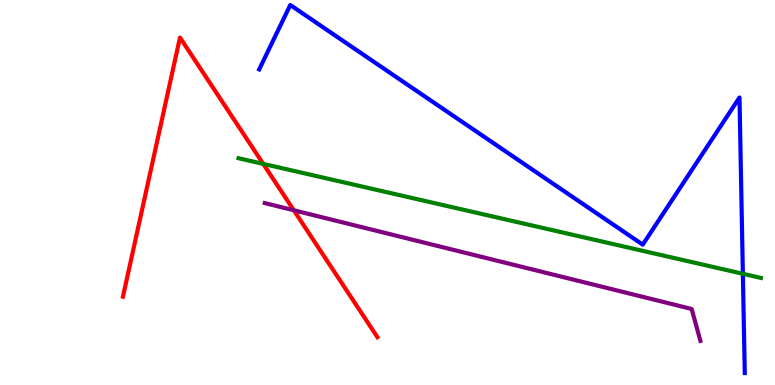[{'lines': ['blue', 'red'], 'intersections': []}, {'lines': ['green', 'red'], 'intersections': [{'x': 3.4, 'y': 5.74}]}, {'lines': ['purple', 'red'], 'intersections': [{'x': 3.79, 'y': 4.54}]}, {'lines': ['blue', 'green'], 'intersections': [{'x': 9.59, 'y': 2.89}]}, {'lines': ['blue', 'purple'], 'intersections': []}, {'lines': ['green', 'purple'], 'intersections': []}]